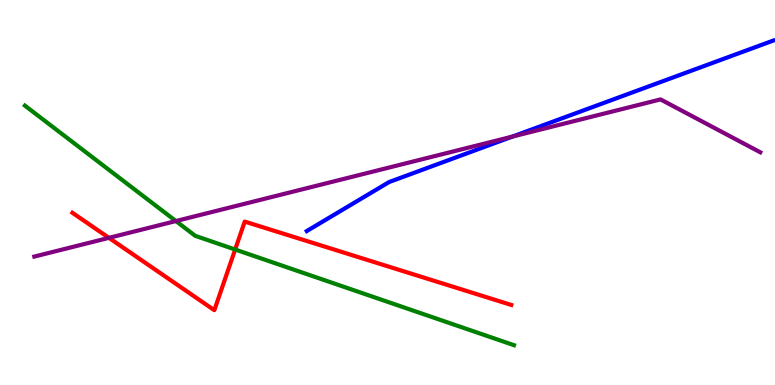[{'lines': ['blue', 'red'], 'intersections': []}, {'lines': ['green', 'red'], 'intersections': [{'x': 3.03, 'y': 3.52}]}, {'lines': ['purple', 'red'], 'intersections': [{'x': 1.41, 'y': 3.82}]}, {'lines': ['blue', 'green'], 'intersections': []}, {'lines': ['blue', 'purple'], 'intersections': [{'x': 6.61, 'y': 6.45}]}, {'lines': ['green', 'purple'], 'intersections': [{'x': 2.27, 'y': 4.26}]}]